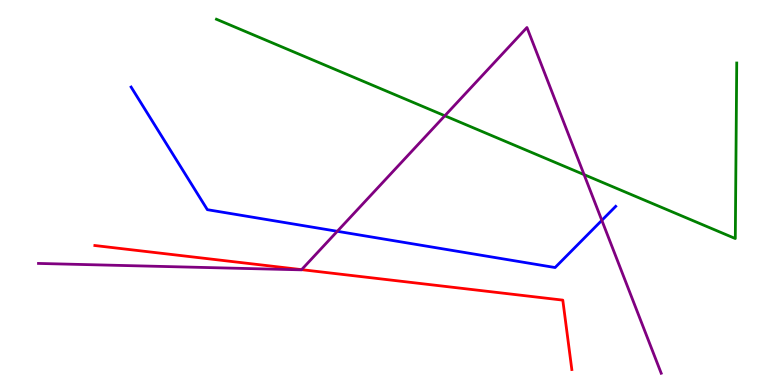[{'lines': ['blue', 'red'], 'intersections': []}, {'lines': ['green', 'red'], 'intersections': []}, {'lines': ['purple', 'red'], 'intersections': [{'x': 3.89, 'y': 3.0}]}, {'lines': ['blue', 'green'], 'intersections': []}, {'lines': ['blue', 'purple'], 'intersections': [{'x': 4.35, 'y': 3.99}, {'x': 7.77, 'y': 4.28}]}, {'lines': ['green', 'purple'], 'intersections': [{'x': 5.74, 'y': 6.99}, {'x': 7.54, 'y': 5.46}]}]